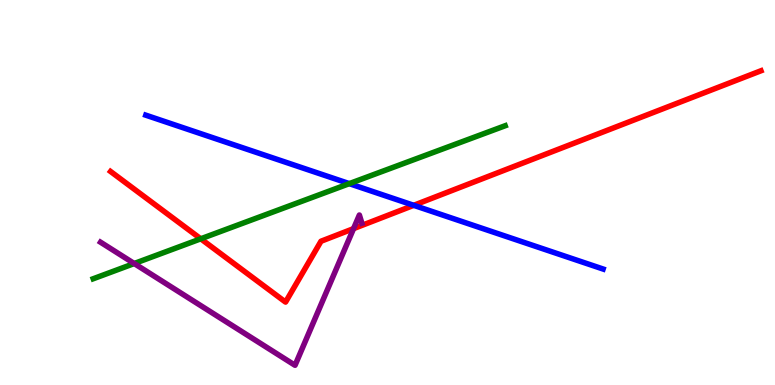[{'lines': ['blue', 'red'], 'intersections': [{'x': 5.34, 'y': 4.67}]}, {'lines': ['green', 'red'], 'intersections': [{'x': 2.59, 'y': 3.8}]}, {'lines': ['purple', 'red'], 'intersections': [{'x': 4.56, 'y': 4.06}]}, {'lines': ['blue', 'green'], 'intersections': [{'x': 4.51, 'y': 5.23}]}, {'lines': ['blue', 'purple'], 'intersections': []}, {'lines': ['green', 'purple'], 'intersections': [{'x': 1.73, 'y': 3.16}]}]